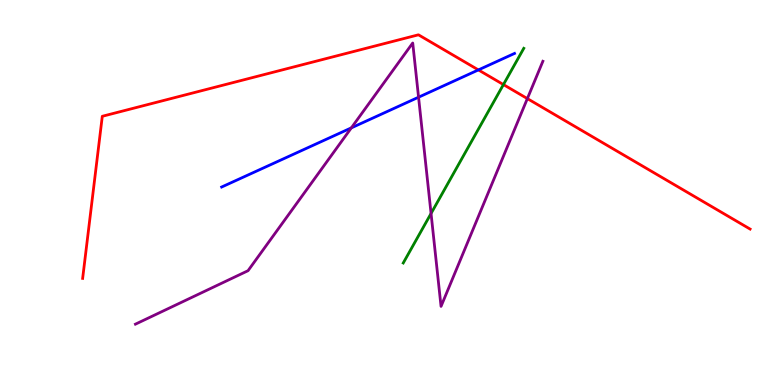[{'lines': ['blue', 'red'], 'intersections': [{'x': 6.17, 'y': 8.18}]}, {'lines': ['green', 'red'], 'intersections': [{'x': 6.5, 'y': 7.8}]}, {'lines': ['purple', 'red'], 'intersections': [{'x': 6.8, 'y': 7.44}]}, {'lines': ['blue', 'green'], 'intersections': []}, {'lines': ['blue', 'purple'], 'intersections': [{'x': 4.53, 'y': 6.68}, {'x': 5.4, 'y': 7.48}]}, {'lines': ['green', 'purple'], 'intersections': [{'x': 5.56, 'y': 4.46}]}]